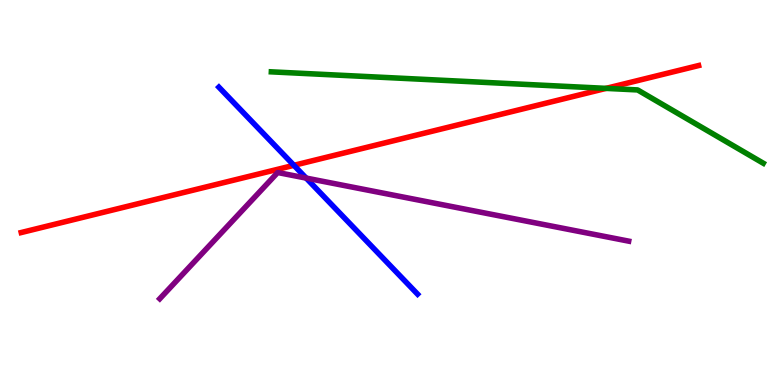[{'lines': ['blue', 'red'], 'intersections': [{'x': 3.79, 'y': 5.71}]}, {'lines': ['green', 'red'], 'intersections': [{'x': 7.82, 'y': 7.7}]}, {'lines': ['purple', 'red'], 'intersections': []}, {'lines': ['blue', 'green'], 'intersections': []}, {'lines': ['blue', 'purple'], 'intersections': [{'x': 3.95, 'y': 5.37}]}, {'lines': ['green', 'purple'], 'intersections': []}]